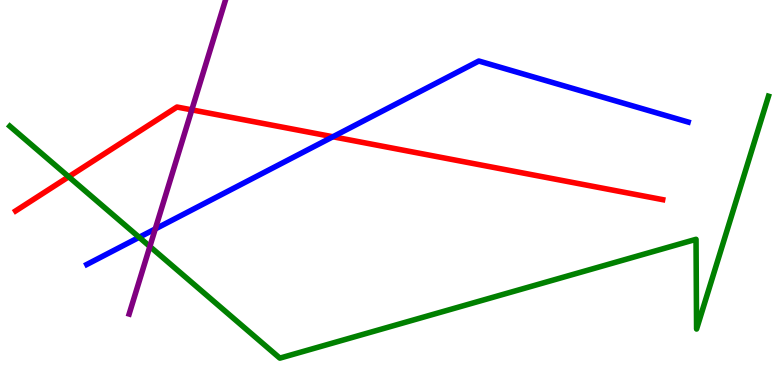[{'lines': ['blue', 'red'], 'intersections': [{'x': 4.3, 'y': 6.45}]}, {'lines': ['green', 'red'], 'intersections': [{'x': 0.886, 'y': 5.41}]}, {'lines': ['purple', 'red'], 'intersections': [{'x': 2.47, 'y': 7.15}]}, {'lines': ['blue', 'green'], 'intersections': [{'x': 1.8, 'y': 3.84}]}, {'lines': ['blue', 'purple'], 'intersections': [{'x': 2.0, 'y': 4.05}]}, {'lines': ['green', 'purple'], 'intersections': [{'x': 1.93, 'y': 3.6}]}]